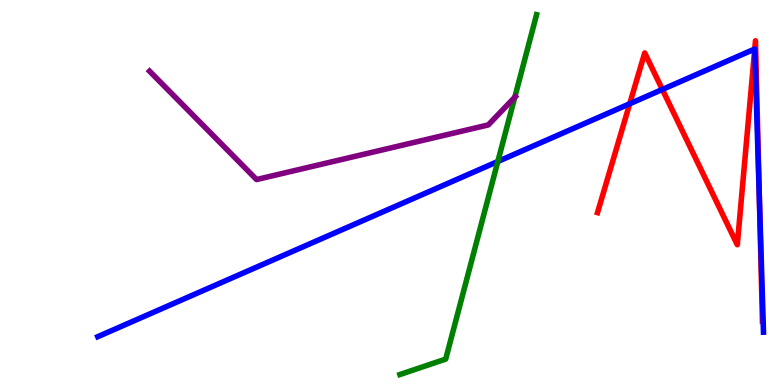[{'lines': ['blue', 'red'], 'intersections': [{'x': 8.13, 'y': 7.31}, {'x': 8.55, 'y': 7.68}, {'x': 9.74, 'y': 8.73}, {'x': 9.8, 'y': 4.79}]}, {'lines': ['green', 'red'], 'intersections': []}, {'lines': ['purple', 'red'], 'intersections': []}, {'lines': ['blue', 'green'], 'intersections': [{'x': 6.42, 'y': 5.81}]}, {'lines': ['blue', 'purple'], 'intersections': []}, {'lines': ['green', 'purple'], 'intersections': [{'x': 6.64, 'y': 7.47}]}]